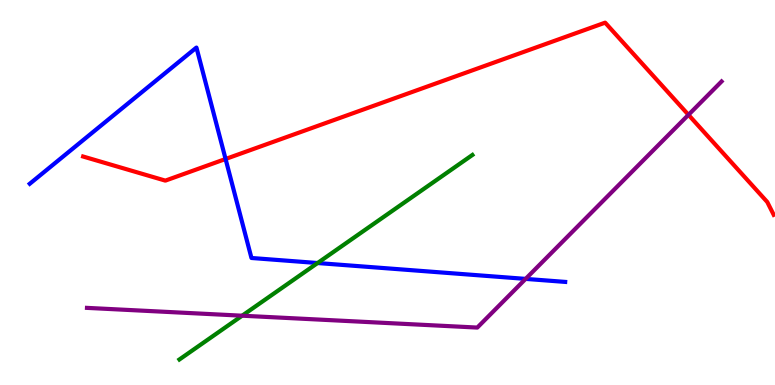[{'lines': ['blue', 'red'], 'intersections': [{'x': 2.91, 'y': 5.87}]}, {'lines': ['green', 'red'], 'intersections': []}, {'lines': ['purple', 'red'], 'intersections': [{'x': 8.88, 'y': 7.02}]}, {'lines': ['blue', 'green'], 'intersections': [{'x': 4.1, 'y': 3.17}]}, {'lines': ['blue', 'purple'], 'intersections': [{'x': 6.78, 'y': 2.76}]}, {'lines': ['green', 'purple'], 'intersections': [{'x': 3.12, 'y': 1.8}]}]